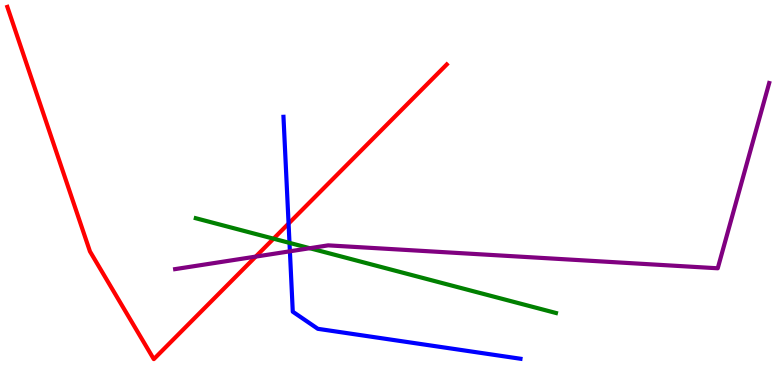[{'lines': ['blue', 'red'], 'intersections': [{'x': 3.72, 'y': 4.19}]}, {'lines': ['green', 'red'], 'intersections': [{'x': 3.53, 'y': 3.8}]}, {'lines': ['purple', 'red'], 'intersections': [{'x': 3.3, 'y': 3.33}]}, {'lines': ['blue', 'green'], 'intersections': [{'x': 3.74, 'y': 3.69}]}, {'lines': ['blue', 'purple'], 'intersections': [{'x': 3.74, 'y': 3.47}]}, {'lines': ['green', 'purple'], 'intersections': [{'x': 4.0, 'y': 3.55}]}]